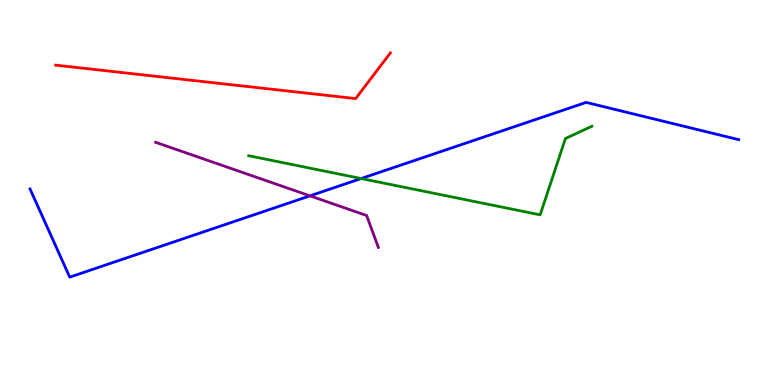[{'lines': ['blue', 'red'], 'intersections': []}, {'lines': ['green', 'red'], 'intersections': []}, {'lines': ['purple', 'red'], 'intersections': []}, {'lines': ['blue', 'green'], 'intersections': [{'x': 4.66, 'y': 5.36}]}, {'lines': ['blue', 'purple'], 'intersections': [{'x': 4.0, 'y': 4.91}]}, {'lines': ['green', 'purple'], 'intersections': []}]